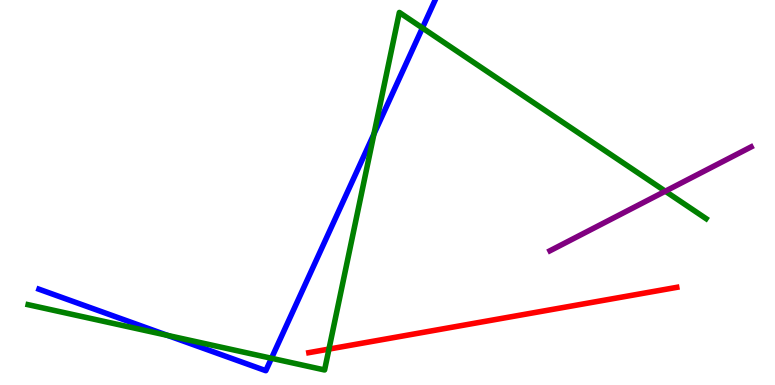[{'lines': ['blue', 'red'], 'intersections': []}, {'lines': ['green', 'red'], 'intersections': [{'x': 4.24, 'y': 0.933}]}, {'lines': ['purple', 'red'], 'intersections': []}, {'lines': ['blue', 'green'], 'intersections': [{'x': 2.16, 'y': 1.29}, {'x': 3.5, 'y': 0.694}, {'x': 4.83, 'y': 6.52}, {'x': 5.45, 'y': 9.27}]}, {'lines': ['blue', 'purple'], 'intersections': []}, {'lines': ['green', 'purple'], 'intersections': [{'x': 8.58, 'y': 5.03}]}]